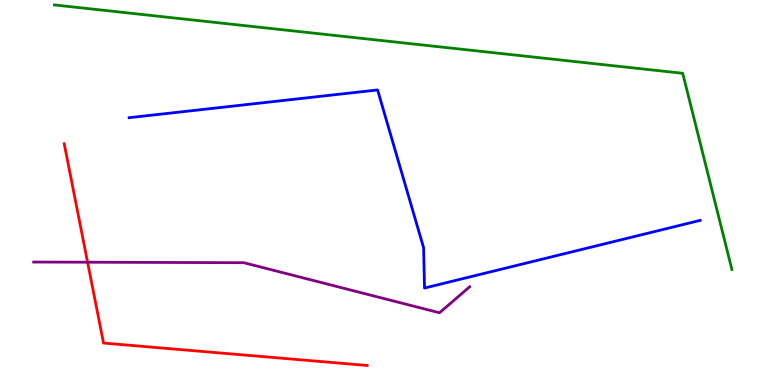[{'lines': ['blue', 'red'], 'intersections': []}, {'lines': ['green', 'red'], 'intersections': []}, {'lines': ['purple', 'red'], 'intersections': [{'x': 1.13, 'y': 3.19}]}, {'lines': ['blue', 'green'], 'intersections': []}, {'lines': ['blue', 'purple'], 'intersections': []}, {'lines': ['green', 'purple'], 'intersections': []}]